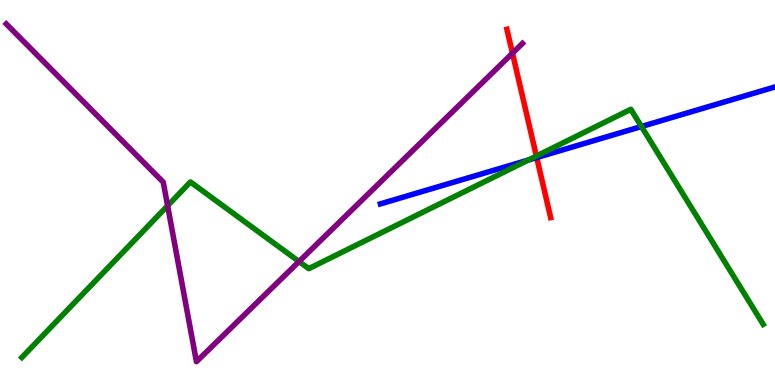[{'lines': ['blue', 'red'], 'intersections': [{'x': 6.93, 'y': 5.91}]}, {'lines': ['green', 'red'], 'intersections': [{'x': 6.92, 'y': 5.95}]}, {'lines': ['purple', 'red'], 'intersections': [{'x': 6.61, 'y': 8.62}]}, {'lines': ['blue', 'green'], 'intersections': [{'x': 6.82, 'y': 5.84}, {'x': 8.28, 'y': 6.71}]}, {'lines': ['blue', 'purple'], 'intersections': []}, {'lines': ['green', 'purple'], 'intersections': [{'x': 2.16, 'y': 4.66}, {'x': 3.86, 'y': 3.21}]}]